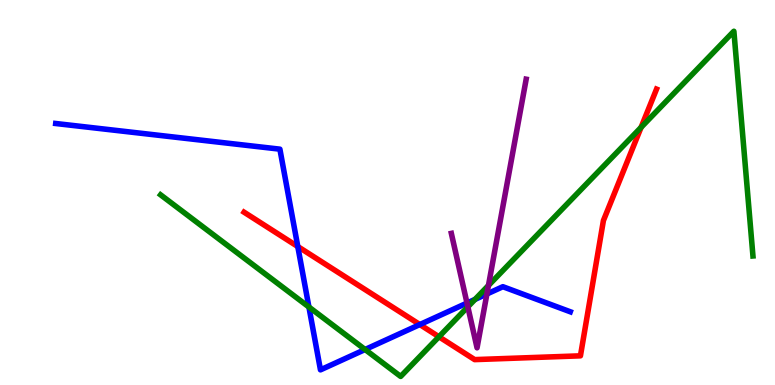[{'lines': ['blue', 'red'], 'intersections': [{'x': 3.84, 'y': 3.6}, {'x': 5.42, 'y': 1.57}]}, {'lines': ['green', 'red'], 'intersections': [{'x': 5.66, 'y': 1.25}, {'x': 8.27, 'y': 6.69}]}, {'lines': ['purple', 'red'], 'intersections': []}, {'lines': ['blue', 'green'], 'intersections': [{'x': 3.99, 'y': 2.03}, {'x': 4.71, 'y': 0.922}, {'x': 6.13, 'y': 2.22}]}, {'lines': ['blue', 'purple'], 'intersections': [{'x': 6.03, 'y': 2.13}, {'x': 6.28, 'y': 2.36}]}, {'lines': ['green', 'purple'], 'intersections': [{'x': 6.04, 'y': 2.03}, {'x': 6.3, 'y': 2.59}]}]